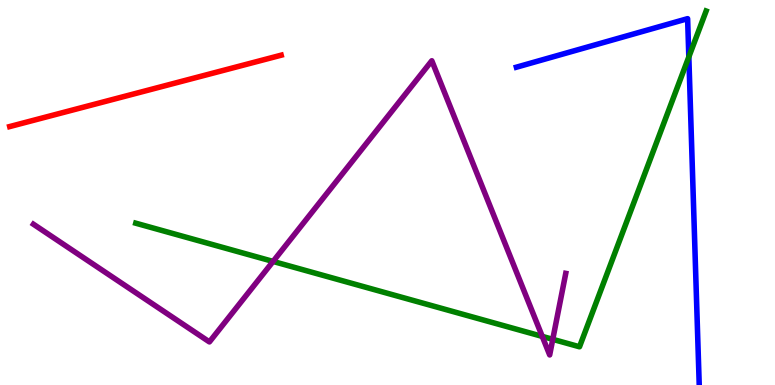[{'lines': ['blue', 'red'], 'intersections': []}, {'lines': ['green', 'red'], 'intersections': []}, {'lines': ['purple', 'red'], 'intersections': []}, {'lines': ['blue', 'green'], 'intersections': [{'x': 8.89, 'y': 8.52}]}, {'lines': ['blue', 'purple'], 'intersections': []}, {'lines': ['green', 'purple'], 'intersections': [{'x': 3.52, 'y': 3.21}, {'x': 7.0, 'y': 1.26}, {'x': 7.13, 'y': 1.19}]}]